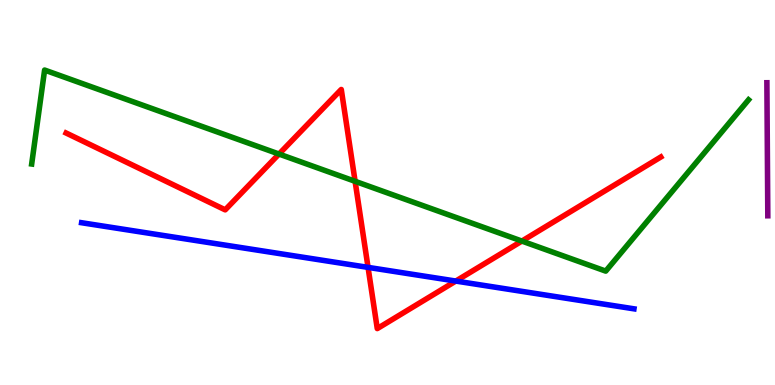[{'lines': ['blue', 'red'], 'intersections': [{'x': 4.75, 'y': 3.06}, {'x': 5.88, 'y': 2.7}]}, {'lines': ['green', 'red'], 'intersections': [{'x': 3.6, 'y': 6.0}, {'x': 4.58, 'y': 5.29}, {'x': 6.73, 'y': 3.74}]}, {'lines': ['purple', 'red'], 'intersections': []}, {'lines': ['blue', 'green'], 'intersections': []}, {'lines': ['blue', 'purple'], 'intersections': []}, {'lines': ['green', 'purple'], 'intersections': []}]